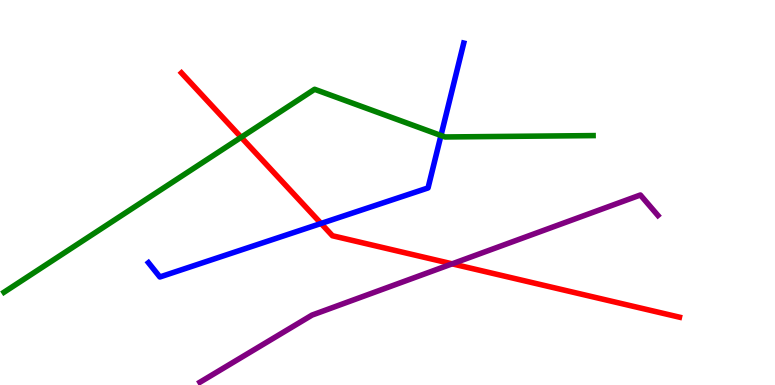[{'lines': ['blue', 'red'], 'intersections': [{'x': 4.14, 'y': 4.2}]}, {'lines': ['green', 'red'], 'intersections': [{'x': 3.11, 'y': 6.43}]}, {'lines': ['purple', 'red'], 'intersections': [{'x': 5.83, 'y': 3.15}]}, {'lines': ['blue', 'green'], 'intersections': [{'x': 5.69, 'y': 6.48}]}, {'lines': ['blue', 'purple'], 'intersections': []}, {'lines': ['green', 'purple'], 'intersections': []}]